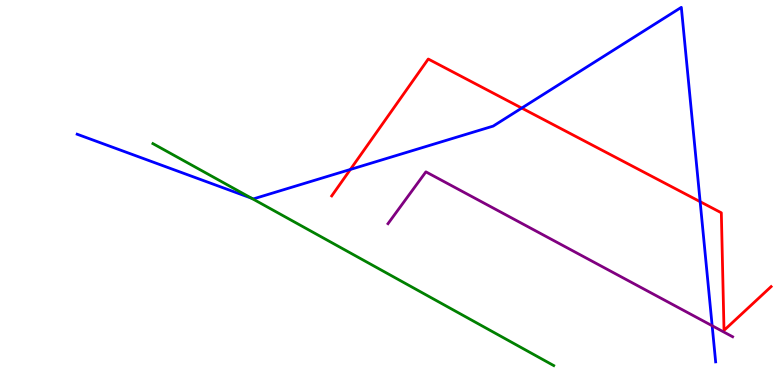[{'lines': ['blue', 'red'], 'intersections': [{'x': 4.52, 'y': 5.6}, {'x': 6.73, 'y': 7.19}, {'x': 9.03, 'y': 4.76}]}, {'lines': ['green', 'red'], 'intersections': []}, {'lines': ['purple', 'red'], 'intersections': []}, {'lines': ['blue', 'green'], 'intersections': [{'x': 3.24, 'y': 4.85}]}, {'lines': ['blue', 'purple'], 'intersections': [{'x': 9.19, 'y': 1.54}]}, {'lines': ['green', 'purple'], 'intersections': []}]